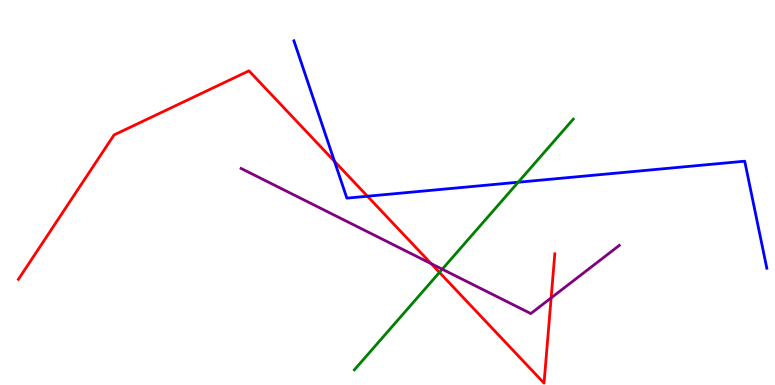[{'lines': ['blue', 'red'], 'intersections': [{'x': 4.32, 'y': 5.81}, {'x': 4.74, 'y': 4.9}]}, {'lines': ['green', 'red'], 'intersections': [{'x': 5.67, 'y': 2.92}]}, {'lines': ['purple', 'red'], 'intersections': [{'x': 5.56, 'y': 3.15}, {'x': 7.11, 'y': 2.26}]}, {'lines': ['blue', 'green'], 'intersections': [{'x': 6.69, 'y': 5.27}]}, {'lines': ['blue', 'purple'], 'intersections': []}, {'lines': ['green', 'purple'], 'intersections': [{'x': 5.71, 'y': 3.01}]}]